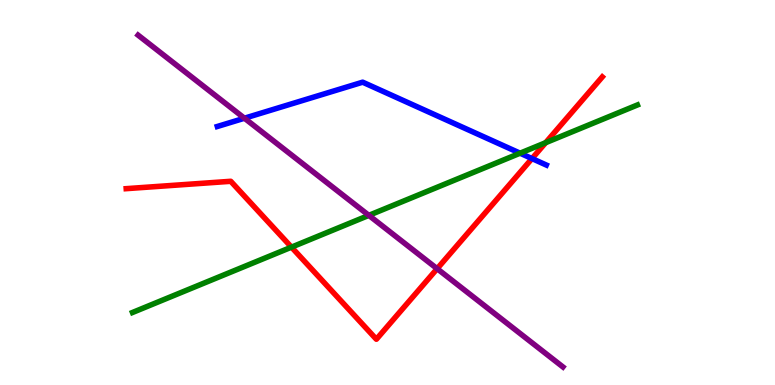[{'lines': ['blue', 'red'], 'intersections': [{'x': 6.86, 'y': 5.88}]}, {'lines': ['green', 'red'], 'intersections': [{'x': 3.76, 'y': 3.58}, {'x': 7.04, 'y': 6.29}]}, {'lines': ['purple', 'red'], 'intersections': [{'x': 5.64, 'y': 3.02}]}, {'lines': ['blue', 'green'], 'intersections': [{'x': 6.71, 'y': 6.02}]}, {'lines': ['blue', 'purple'], 'intersections': [{'x': 3.15, 'y': 6.93}]}, {'lines': ['green', 'purple'], 'intersections': [{'x': 4.76, 'y': 4.41}]}]